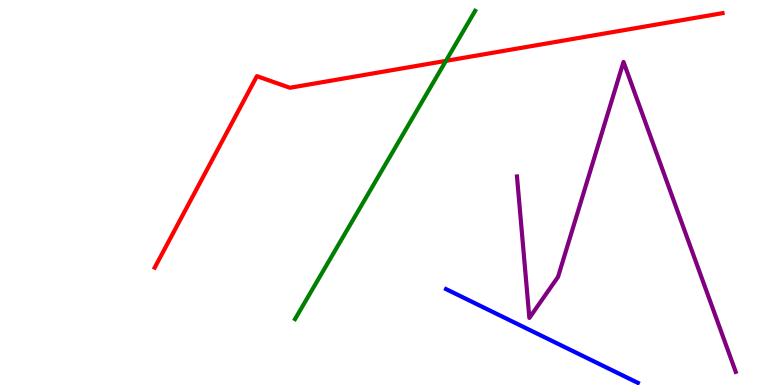[{'lines': ['blue', 'red'], 'intersections': []}, {'lines': ['green', 'red'], 'intersections': [{'x': 5.75, 'y': 8.42}]}, {'lines': ['purple', 'red'], 'intersections': []}, {'lines': ['blue', 'green'], 'intersections': []}, {'lines': ['blue', 'purple'], 'intersections': []}, {'lines': ['green', 'purple'], 'intersections': []}]